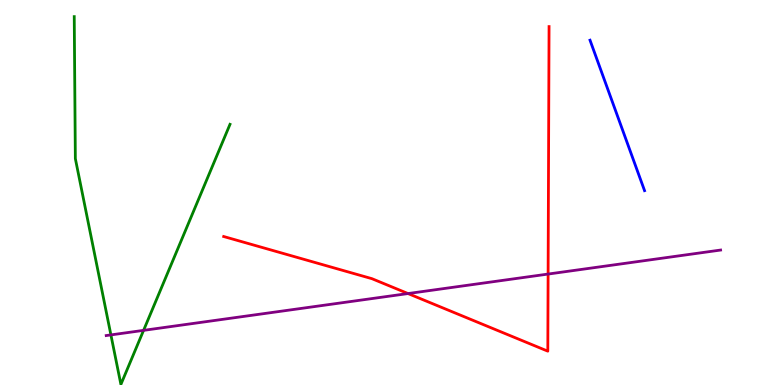[{'lines': ['blue', 'red'], 'intersections': []}, {'lines': ['green', 'red'], 'intersections': []}, {'lines': ['purple', 'red'], 'intersections': [{'x': 5.26, 'y': 2.38}, {'x': 7.07, 'y': 2.88}]}, {'lines': ['blue', 'green'], 'intersections': []}, {'lines': ['blue', 'purple'], 'intersections': []}, {'lines': ['green', 'purple'], 'intersections': [{'x': 1.43, 'y': 1.3}, {'x': 1.85, 'y': 1.42}]}]